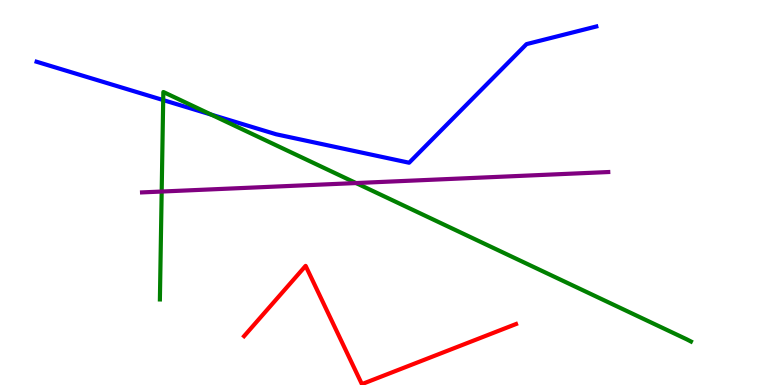[{'lines': ['blue', 'red'], 'intersections': []}, {'lines': ['green', 'red'], 'intersections': []}, {'lines': ['purple', 'red'], 'intersections': []}, {'lines': ['blue', 'green'], 'intersections': [{'x': 2.11, 'y': 7.4}, {'x': 2.73, 'y': 7.02}]}, {'lines': ['blue', 'purple'], 'intersections': []}, {'lines': ['green', 'purple'], 'intersections': [{'x': 2.09, 'y': 5.02}, {'x': 4.59, 'y': 5.25}]}]